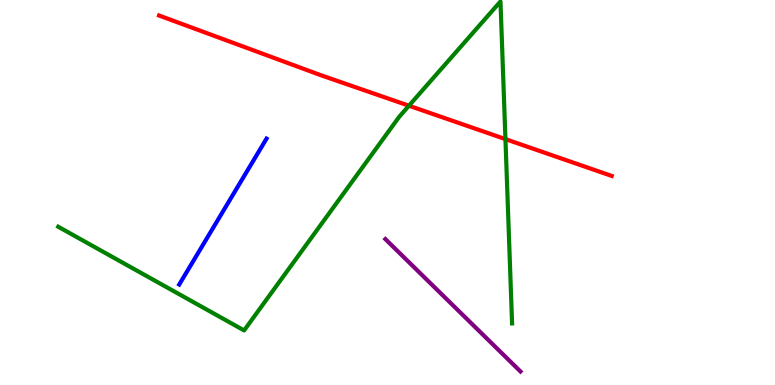[{'lines': ['blue', 'red'], 'intersections': []}, {'lines': ['green', 'red'], 'intersections': [{'x': 5.28, 'y': 7.25}, {'x': 6.52, 'y': 6.39}]}, {'lines': ['purple', 'red'], 'intersections': []}, {'lines': ['blue', 'green'], 'intersections': []}, {'lines': ['blue', 'purple'], 'intersections': []}, {'lines': ['green', 'purple'], 'intersections': []}]